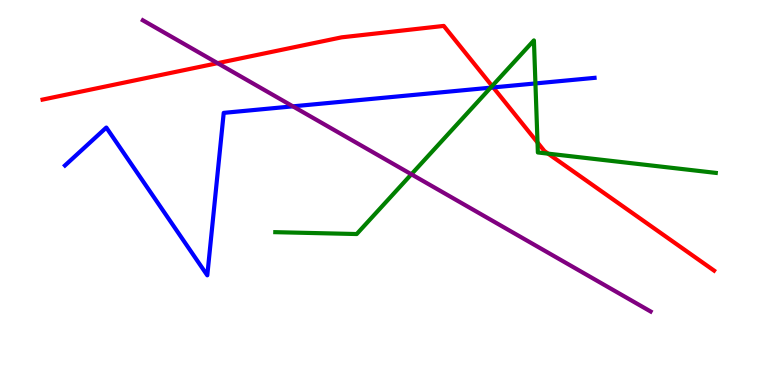[{'lines': ['blue', 'red'], 'intersections': [{'x': 6.36, 'y': 7.73}]}, {'lines': ['green', 'red'], 'intersections': [{'x': 6.35, 'y': 7.76}, {'x': 6.94, 'y': 6.3}, {'x': 7.07, 'y': 6.01}]}, {'lines': ['purple', 'red'], 'intersections': [{'x': 2.81, 'y': 8.36}]}, {'lines': ['blue', 'green'], 'intersections': [{'x': 6.33, 'y': 7.72}, {'x': 6.91, 'y': 7.83}]}, {'lines': ['blue', 'purple'], 'intersections': [{'x': 3.78, 'y': 7.24}]}, {'lines': ['green', 'purple'], 'intersections': [{'x': 5.31, 'y': 5.47}]}]